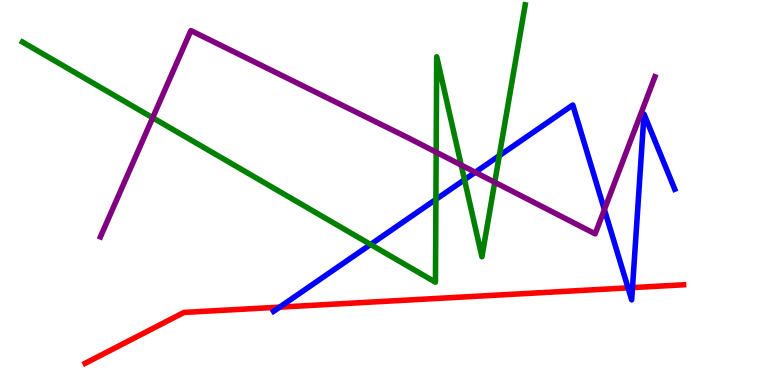[{'lines': ['blue', 'red'], 'intersections': [{'x': 3.61, 'y': 2.02}, {'x': 8.1, 'y': 2.52}, {'x': 8.16, 'y': 2.53}]}, {'lines': ['green', 'red'], 'intersections': []}, {'lines': ['purple', 'red'], 'intersections': []}, {'lines': ['blue', 'green'], 'intersections': [{'x': 4.78, 'y': 3.65}, {'x': 5.62, 'y': 4.82}, {'x': 5.99, 'y': 5.33}, {'x': 6.44, 'y': 5.96}]}, {'lines': ['blue', 'purple'], 'intersections': [{'x': 6.13, 'y': 5.53}, {'x': 7.8, 'y': 4.56}]}, {'lines': ['green', 'purple'], 'intersections': [{'x': 1.97, 'y': 6.94}, {'x': 5.63, 'y': 6.05}, {'x': 5.95, 'y': 5.71}, {'x': 6.38, 'y': 5.27}]}]